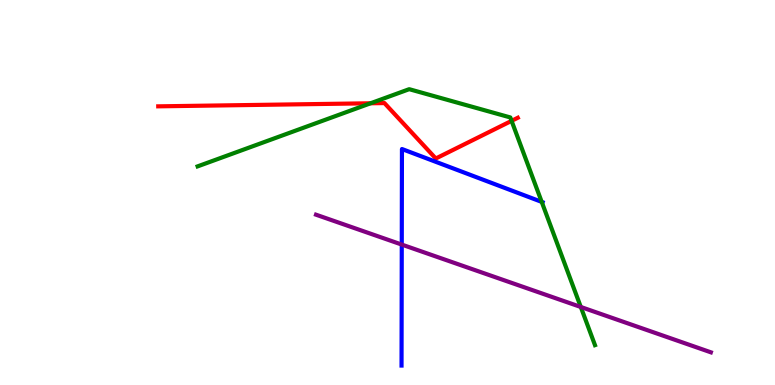[{'lines': ['blue', 'red'], 'intersections': []}, {'lines': ['green', 'red'], 'intersections': [{'x': 4.78, 'y': 7.32}, {'x': 6.6, 'y': 6.86}]}, {'lines': ['purple', 'red'], 'intersections': []}, {'lines': ['blue', 'green'], 'intersections': [{'x': 6.99, 'y': 4.76}]}, {'lines': ['blue', 'purple'], 'intersections': [{'x': 5.18, 'y': 3.65}]}, {'lines': ['green', 'purple'], 'intersections': [{'x': 7.49, 'y': 2.03}]}]